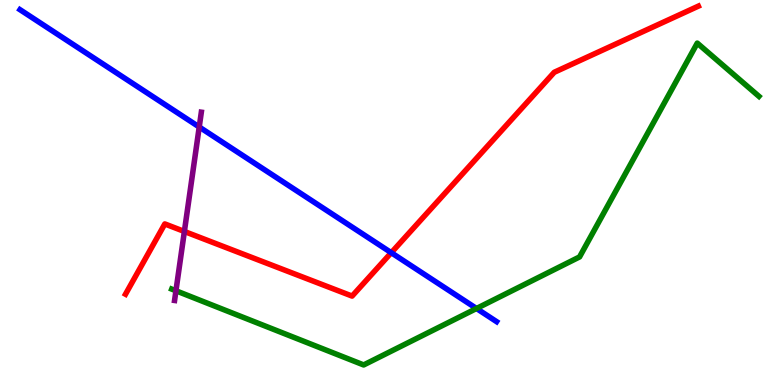[{'lines': ['blue', 'red'], 'intersections': [{'x': 5.05, 'y': 3.44}]}, {'lines': ['green', 'red'], 'intersections': []}, {'lines': ['purple', 'red'], 'intersections': [{'x': 2.38, 'y': 3.99}]}, {'lines': ['blue', 'green'], 'intersections': [{'x': 6.15, 'y': 1.99}]}, {'lines': ['blue', 'purple'], 'intersections': [{'x': 2.57, 'y': 6.7}]}, {'lines': ['green', 'purple'], 'intersections': [{'x': 2.27, 'y': 2.45}]}]